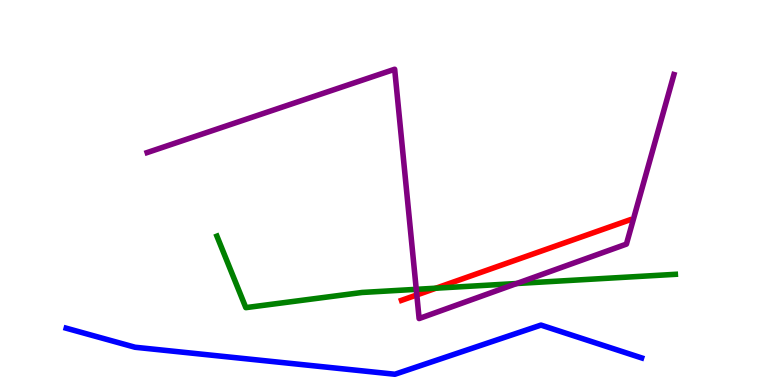[{'lines': ['blue', 'red'], 'intersections': []}, {'lines': ['green', 'red'], 'intersections': [{'x': 5.63, 'y': 2.51}]}, {'lines': ['purple', 'red'], 'intersections': [{'x': 5.38, 'y': 2.34}]}, {'lines': ['blue', 'green'], 'intersections': []}, {'lines': ['blue', 'purple'], 'intersections': []}, {'lines': ['green', 'purple'], 'intersections': [{'x': 5.37, 'y': 2.48}, {'x': 6.67, 'y': 2.64}]}]